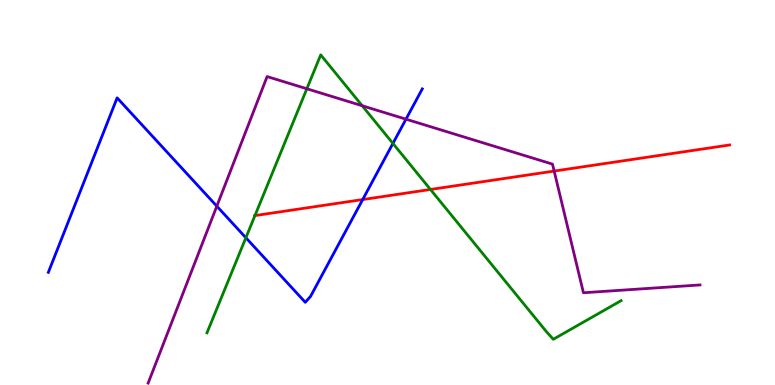[{'lines': ['blue', 'red'], 'intersections': [{'x': 4.68, 'y': 4.82}]}, {'lines': ['green', 'red'], 'intersections': [{'x': 3.29, 'y': 4.4}, {'x': 5.55, 'y': 5.08}]}, {'lines': ['purple', 'red'], 'intersections': [{'x': 7.15, 'y': 5.56}]}, {'lines': ['blue', 'green'], 'intersections': [{'x': 3.17, 'y': 3.82}, {'x': 5.07, 'y': 6.27}]}, {'lines': ['blue', 'purple'], 'intersections': [{'x': 2.8, 'y': 4.65}, {'x': 5.24, 'y': 6.9}]}, {'lines': ['green', 'purple'], 'intersections': [{'x': 3.96, 'y': 7.69}, {'x': 4.67, 'y': 7.25}]}]